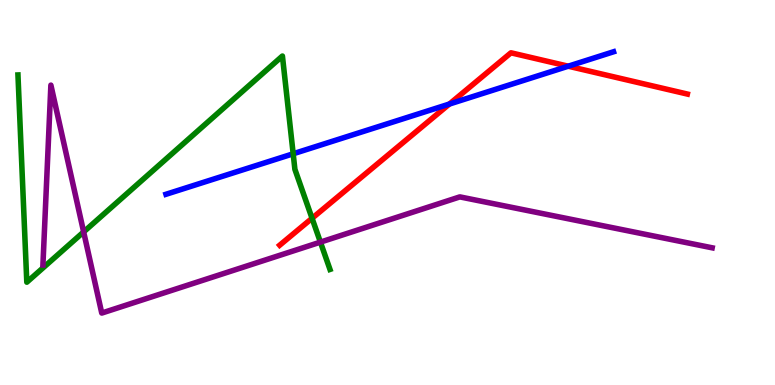[{'lines': ['blue', 'red'], 'intersections': [{'x': 5.8, 'y': 7.3}, {'x': 7.33, 'y': 8.28}]}, {'lines': ['green', 'red'], 'intersections': [{'x': 4.03, 'y': 4.33}]}, {'lines': ['purple', 'red'], 'intersections': []}, {'lines': ['blue', 'green'], 'intersections': [{'x': 3.78, 'y': 6.01}]}, {'lines': ['blue', 'purple'], 'intersections': []}, {'lines': ['green', 'purple'], 'intersections': [{'x': 1.08, 'y': 3.98}, {'x': 4.13, 'y': 3.71}]}]